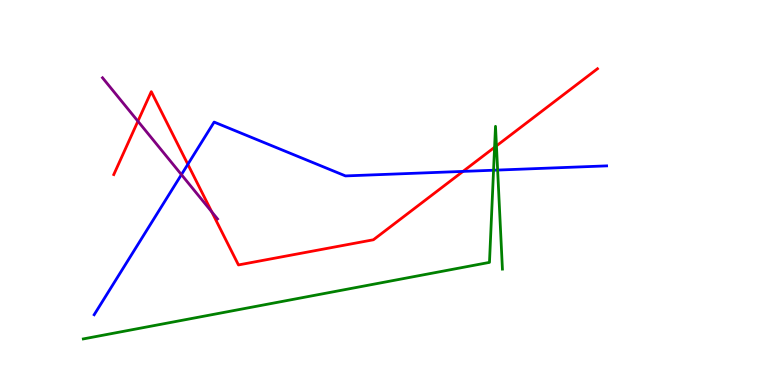[{'lines': ['blue', 'red'], 'intersections': [{'x': 2.42, 'y': 5.73}, {'x': 5.97, 'y': 5.55}]}, {'lines': ['green', 'red'], 'intersections': [{'x': 6.38, 'y': 6.17}, {'x': 6.41, 'y': 6.21}]}, {'lines': ['purple', 'red'], 'intersections': [{'x': 1.78, 'y': 6.85}, {'x': 2.73, 'y': 4.5}]}, {'lines': ['blue', 'green'], 'intersections': [{'x': 6.37, 'y': 5.58}, {'x': 6.42, 'y': 5.58}]}, {'lines': ['blue', 'purple'], 'intersections': [{'x': 2.34, 'y': 5.46}]}, {'lines': ['green', 'purple'], 'intersections': []}]